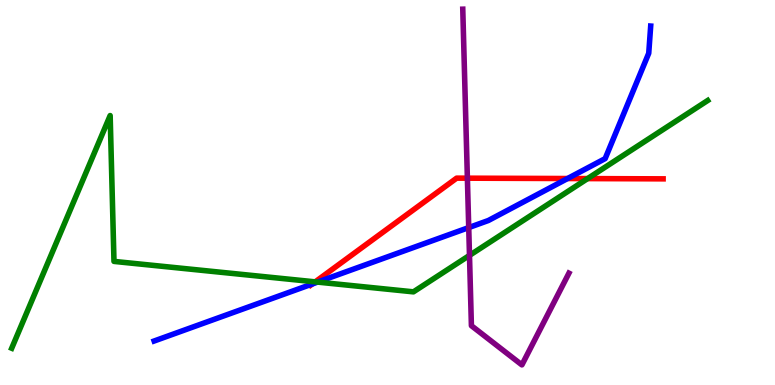[{'lines': ['blue', 'red'], 'intersections': [{'x': 4.03, 'y': 2.62}, {'x': 7.32, 'y': 5.36}]}, {'lines': ['green', 'red'], 'intersections': [{'x': 4.07, 'y': 2.68}, {'x': 7.58, 'y': 5.36}]}, {'lines': ['purple', 'red'], 'intersections': [{'x': 6.03, 'y': 5.37}]}, {'lines': ['blue', 'green'], 'intersections': [{'x': 4.1, 'y': 2.67}]}, {'lines': ['blue', 'purple'], 'intersections': [{'x': 6.05, 'y': 4.09}]}, {'lines': ['green', 'purple'], 'intersections': [{'x': 6.06, 'y': 3.37}]}]